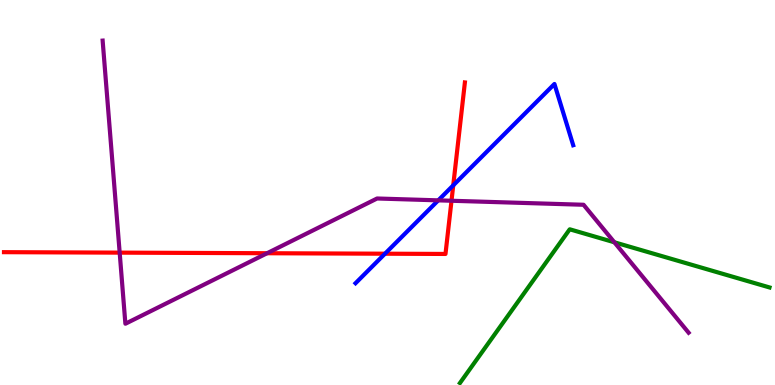[{'lines': ['blue', 'red'], 'intersections': [{'x': 4.97, 'y': 3.41}, {'x': 5.85, 'y': 5.19}]}, {'lines': ['green', 'red'], 'intersections': []}, {'lines': ['purple', 'red'], 'intersections': [{'x': 1.54, 'y': 3.44}, {'x': 3.45, 'y': 3.42}, {'x': 5.83, 'y': 4.79}]}, {'lines': ['blue', 'green'], 'intersections': []}, {'lines': ['blue', 'purple'], 'intersections': [{'x': 5.65, 'y': 4.8}]}, {'lines': ['green', 'purple'], 'intersections': [{'x': 7.93, 'y': 3.71}]}]